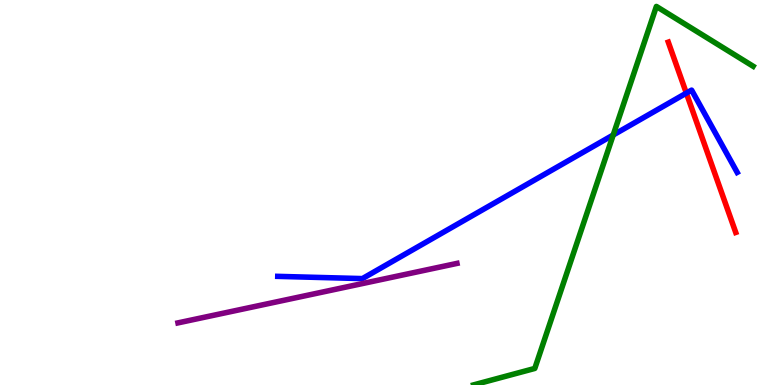[{'lines': ['blue', 'red'], 'intersections': [{'x': 8.86, 'y': 7.58}]}, {'lines': ['green', 'red'], 'intersections': []}, {'lines': ['purple', 'red'], 'intersections': []}, {'lines': ['blue', 'green'], 'intersections': [{'x': 7.91, 'y': 6.49}]}, {'lines': ['blue', 'purple'], 'intersections': []}, {'lines': ['green', 'purple'], 'intersections': []}]